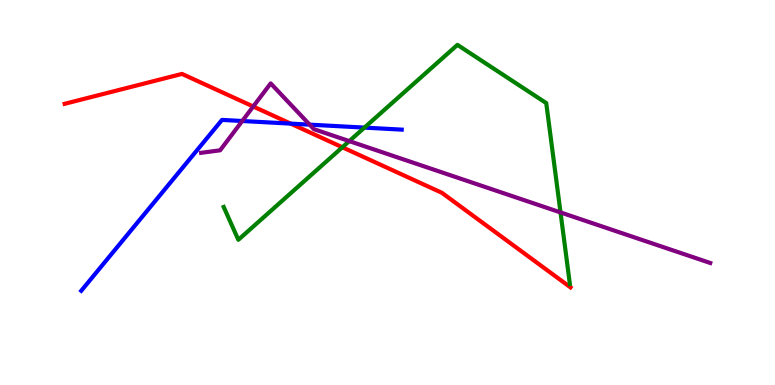[{'lines': ['blue', 'red'], 'intersections': [{'x': 3.75, 'y': 6.79}]}, {'lines': ['green', 'red'], 'intersections': [{'x': 4.42, 'y': 6.17}]}, {'lines': ['purple', 'red'], 'intersections': [{'x': 3.27, 'y': 7.23}]}, {'lines': ['blue', 'green'], 'intersections': [{'x': 4.7, 'y': 6.69}]}, {'lines': ['blue', 'purple'], 'intersections': [{'x': 3.13, 'y': 6.86}, {'x': 4.0, 'y': 6.76}]}, {'lines': ['green', 'purple'], 'intersections': [{'x': 4.51, 'y': 6.33}, {'x': 7.23, 'y': 4.48}]}]